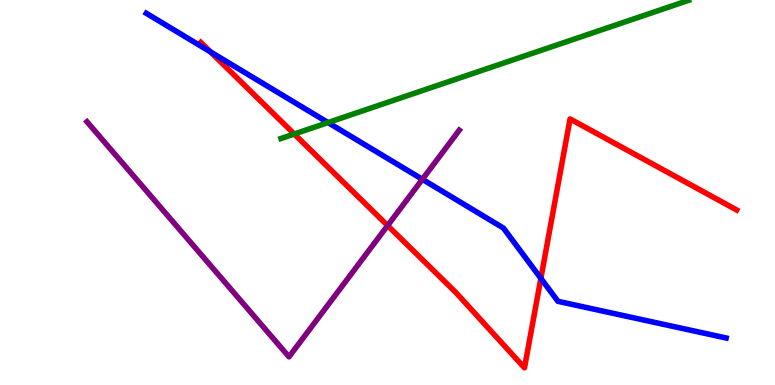[{'lines': ['blue', 'red'], 'intersections': [{'x': 2.72, 'y': 8.65}, {'x': 6.98, 'y': 2.77}]}, {'lines': ['green', 'red'], 'intersections': [{'x': 3.8, 'y': 6.52}]}, {'lines': ['purple', 'red'], 'intersections': [{'x': 5.0, 'y': 4.14}]}, {'lines': ['blue', 'green'], 'intersections': [{'x': 4.23, 'y': 6.82}]}, {'lines': ['blue', 'purple'], 'intersections': [{'x': 5.45, 'y': 5.34}]}, {'lines': ['green', 'purple'], 'intersections': []}]